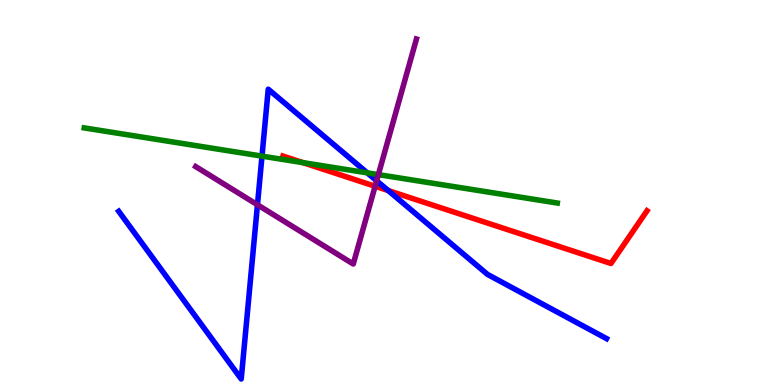[{'lines': ['blue', 'red'], 'intersections': [{'x': 5.01, 'y': 5.05}]}, {'lines': ['green', 'red'], 'intersections': [{'x': 3.91, 'y': 5.78}]}, {'lines': ['purple', 'red'], 'intersections': [{'x': 4.84, 'y': 5.16}]}, {'lines': ['blue', 'green'], 'intersections': [{'x': 3.38, 'y': 5.94}, {'x': 4.74, 'y': 5.51}]}, {'lines': ['blue', 'purple'], 'intersections': [{'x': 3.32, 'y': 4.68}, {'x': 4.86, 'y': 5.3}]}, {'lines': ['green', 'purple'], 'intersections': [{'x': 4.88, 'y': 5.46}]}]